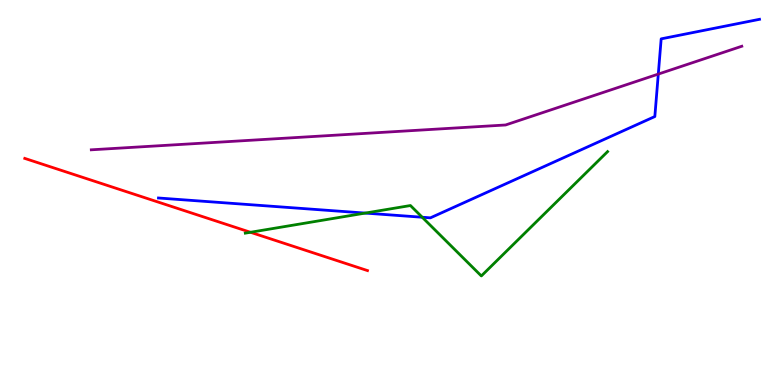[{'lines': ['blue', 'red'], 'intersections': []}, {'lines': ['green', 'red'], 'intersections': [{'x': 3.23, 'y': 3.97}]}, {'lines': ['purple', 'red'], 'intersections': []}, {'lines': ['blue', 'green'], 'intersections': [{'x': 4.71, 'y': 4.47}, {'x': 5.45, 'y': 4.36}]}, {'lines': ['blue', 'purple'], 'intersections': [{'x': 8.49, 'y': 8.08}]}, {'lines': ['green', 'purple'], 'intersections': []}]